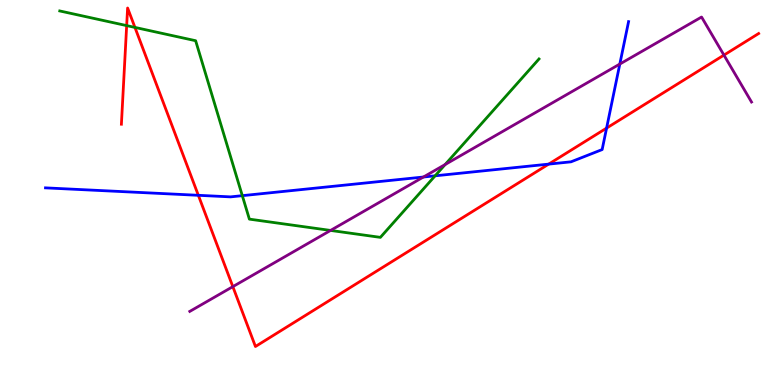[{'lines': ['blue', 'red'], 'intersections': [{'x': 2.56, 'y': 4.93}, {'x': 7.08, 'y': 5.74}, {'x': 7.83, 'y': 6.67}]}, {'lines': ['green', 'red'], 'intersections': [{'x': 1.63, 'y': 9.33}, {'x': 1.74, 'y': 9.29}]}, {'lines': ['purple', 'red'], 'intersections': [{'x': 3.0, 'y': 2.55}, {'x': 9.34, 'y': 8.57}]}, {'lines': ['blue', 'green'], 'intersections': [{'x': 3.13, 'y': 4.92}, {'x': 5.61, 'y': 5.43}]}, {'lines': ['blue', 'purple'], 'intersections': [{'x': 5.46, 'y': 5.4}, {'x': 8.0, 'y': 8.34}]}, {'lines': ['green', 'purple'], 'intersections': [{'x': 4.27, 'y': 4.01}, {'x': 5.74, 'y': 5.73}]}]